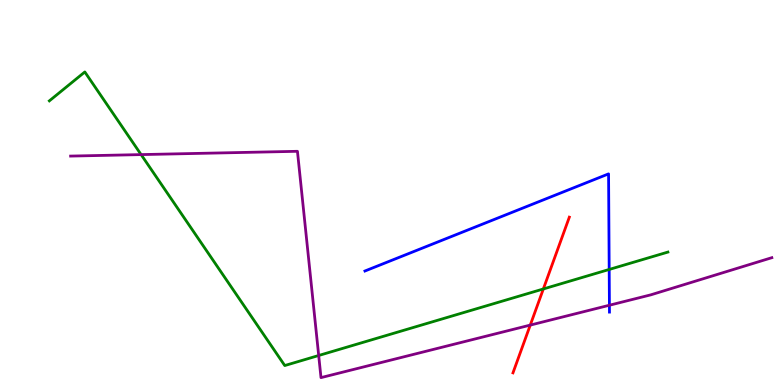[{'lines': ['blue', 'red'], 'intersections': []}, {'lines': ['green', 'red'], 'intersections': [{'x': 7.01, 'y': 2.49}]}, {'lines': ['purple', 'red'], 'intersections': [{'x': 6.84, 'y': 1.56}]}, {'lines': ['blue', 'green'], 'intersections': [{'x': 7.86, 'y': 3.0}]}, {'lines': ['blue', 'purple'], 'intersections': [{'x': 7.86, 'y': 2.07}]}, {'lines': ['green', 'purple'], 'intersections': [{'x': 1.82, 'y': 5.98}, {'x': 4.11, 'y': 0.766}]}]